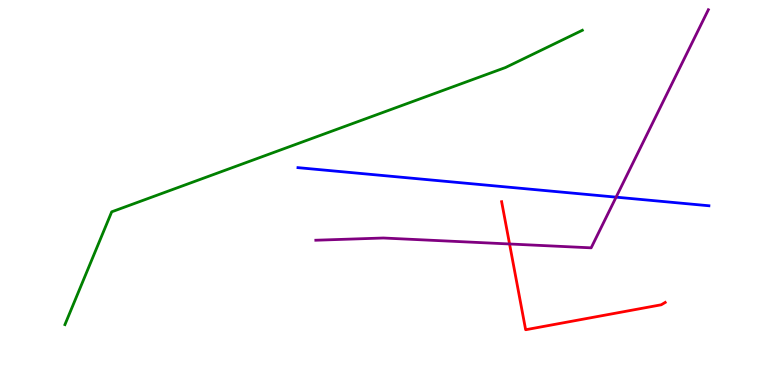[{'lines': ['blue', 'red'], 'intersections': []}, {'lines': ['green', 'red'], 'intersections': []}, {'lines': ['purple', 'red'], 'intersections': [{'x': 6.57, 'y': 3.66}]}, {'lines': ['blue', 'green'], 'intersections': []}, {'lines': ['blue', 'purple'], 'intersections': [{'x': 7.95, 'y': 4.88}]}, {'lines': ['green', 'purple'], 'intersections': []}]